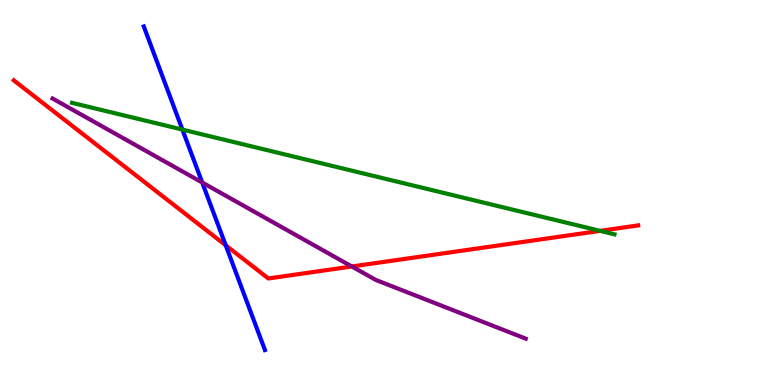[{'lines': ['blue', 'red'], 'intersections': [{'x': 2.91, 'y': 3.63}]}, {'lines': ['green', 'red'], 'intersections': [{'x': 7.74, 'y': 4.0}]}, {'lines': ['purple', 'red'], 'intersections': [{'x': 4.54, 'y': 3.08}]}, {'lines': ['blue', 'green'], 'intersections': [{'x': 2.35, 'y': 6.63}]}, {'lines': ['blue', 'purple'], 'intersections': [{'x': 2.61, 'y': 5.26}]}, {'lines': ['green', 'purple'], 'intersections': []}]